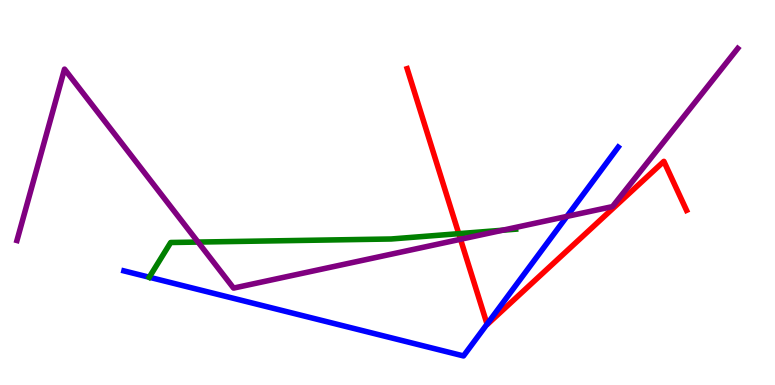[{'lines': ['blue', 'red'], 'intersections': [{'x': 6.28, 'y': 1.58}]}, {'lines': ['green', 'red'], 'intersections': [{'x': 5.92, 'y': 3.93}]}, {'lines': ['purple', 'red'], 'intersections': [{'x': 5.94, 'y': 3.78}]}, {'lines': ['blue', 'green'], 'intersections': [{'x': 1.93, 'y': 2.8}]}, {'lines': ['blue', 'purple'], 'intersections': [{'x': 7.31, 'y': 4.38}]}, {'lines': ['green', 'purple'], 'intersections': [{'x': 2.56, 'y': 3.71}, {'x': 6.49, 'y': 4.02}]}]